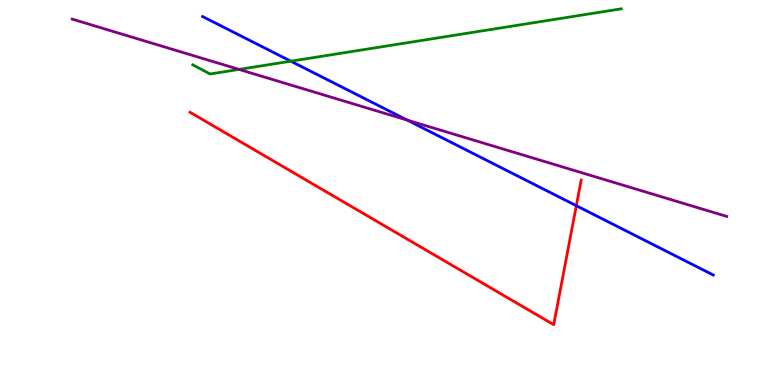[{'lines': ['blue', 'red'], 'intersections': [{'x': 7.44, 'y': 4.66}]}, {'lines': ['green', 'red'], 'intersections': []}, {'lines': ['purple', 'red'], 'intersections': []}, {'lines': ['blue', 'green'], 'intersections': [{'x': 3.75, 'y': 8.41}]}, {'lines': ['blue', 'purple'], 'intersections': [{'x': 5.25, 'y': 6.88}]}, {'lines': ['green', 'purple'], 'intersections': [{'x': 3.08, 'y': 8.2}]}]